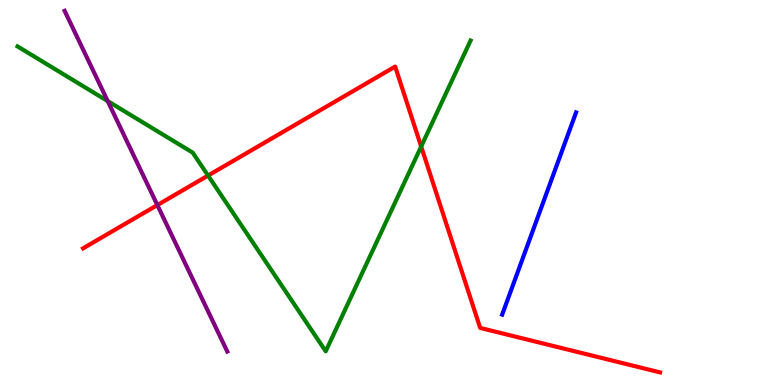[{'lines': ['blue', 'red'], 'intersections': []}, {'lines': ['green', 'red'], 'intersections': [{'x': 2.68, 'y': 5.44}, {'x': 5.43, 'y': 6.19}]}, {'lines': ['purple', 'red'], 'intersections': [{'x': 2.03, 'y': 4.67}]}, {'lines': ['blue', 'green'], 'intersections': []}, {'lines': ['blue', 'purple'], 'intersections': []}, {'lines': ['green', 'purple'], 'intersections': [{'x': 1.39, 'y': 7.37}]}]